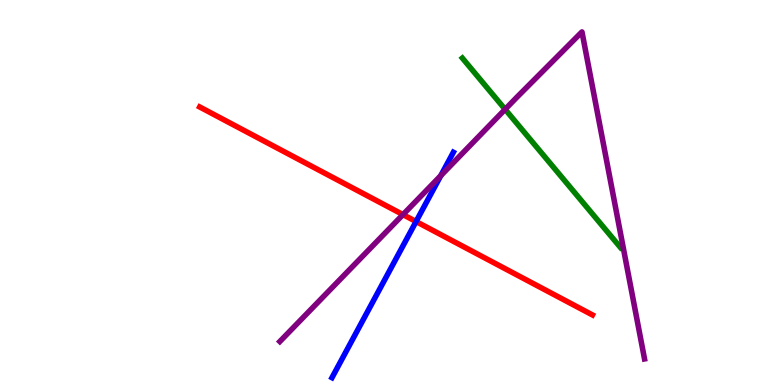[{'lines': ['blue', 'red'], 'intersections': [{'x': 5.37, 'y': 4.25}]}, {'lines': ['green', 'red'], 'intersections': []}, {'lines': ['purple', 'red'], 'intersections': [{'x': 5.2, 'y': 4.43}]}, {'lines': ['blue', 'green'], 'intersections': []}, {'lines': ['blue', 'purple'], 'intersections': [{'x': 5.69, 'y': 5.44}]}, {'lines': ['green', 'purple'], 'intersections': [{'x': 6.52, 'y': 7.16}]}]